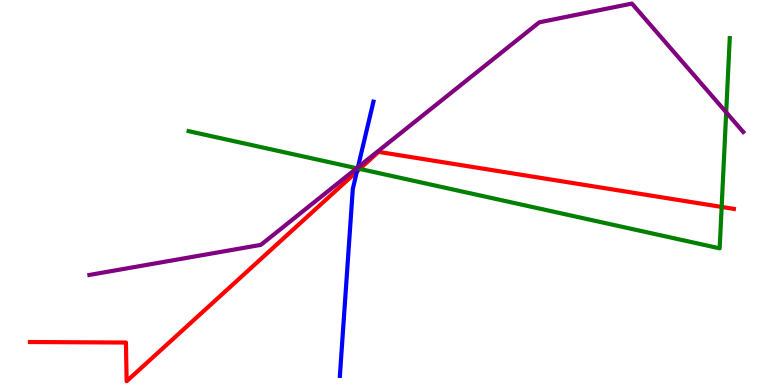[{'lines': ['blue', 'red'], 'intersections': [{'x': 4.61, 'y': 5.55}]}, {'lines': ['green', 'red'], 'intersections': [{'x': 4.64, 'y': 5.61}, {'x': 9.31, 'y': 4.63}]}, {'lines': ['purple', 'red'], 'intersections': []}, {'lines': ['blue', 'green'], 'intersections': [{'x': 4.61, 'y': 5.62}]}, {'lines': ['blue', 'purple'], 'intersections': [{'x': 4.62, 'y': 5.65}]}, {'lines': ['green', 'purple'], 'intersections': [{'x': 4.6, 'y': 5.63}, {'x': 9.37, 'y': 7.08}]}]